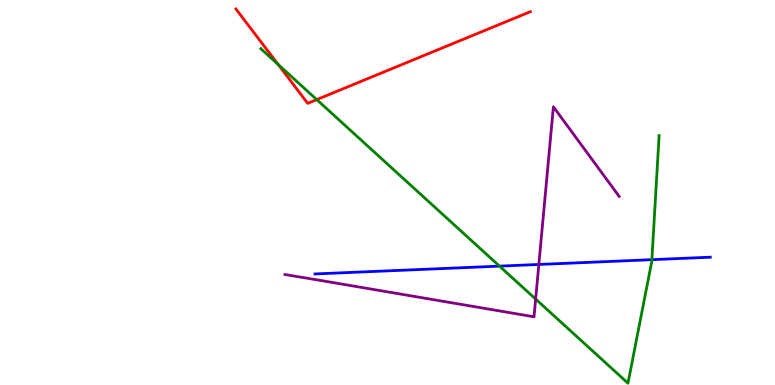[{'lines': ['blue', 'red'], 'intersections': []}, {'lines': ['green', 'red'], 'intersections': [{'x': 3.59, 'y': 8.33}, {'x': 4.09, 'y': 7.41}]}, {'lines': ['purple', 'red'], 'intersections': []}, {'lines': ['blue', 'green'], 'intersections': [{'x': 6.45, 'y': 3.09}, {'x': 8.41, 'y': 3.26}]}, {'lines': ['blue', 'purple'], 'intersections': [{'x': 6.95, 'y': 3.13}]}, {'lines': ['green', 'purple'], 'intersections': [{'x': 6.91, 'y': 2.23}]}]